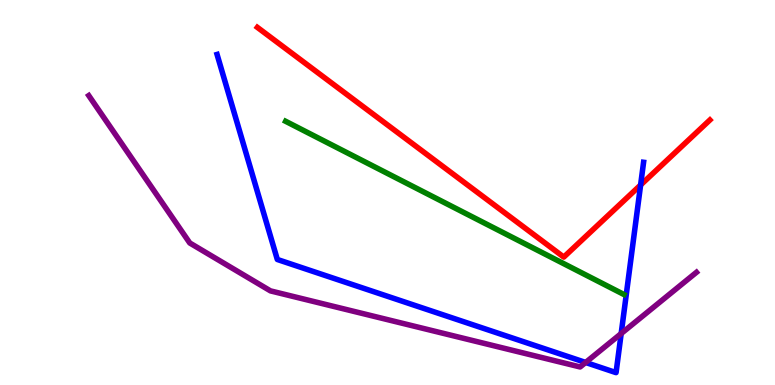[{'lines': ['blue', 'red'], 'intersections': [{'x': 8.27, 'y': 5.19}]}, {'lines': ['green', 'red'], 'intersections': []}, {'lines': ['purple', 'red'], 'intersections': []}, {'lines': ['blue', 'green'], 'intersections': []}, {'lines': ['blue', 'purple'], 'intersections': [{'x': 7.56, 'y': 0.585}, {'x': 8.02, 'y': 1.34}]}, {'lines': ['green', 'purple'], 'intersections': []}]